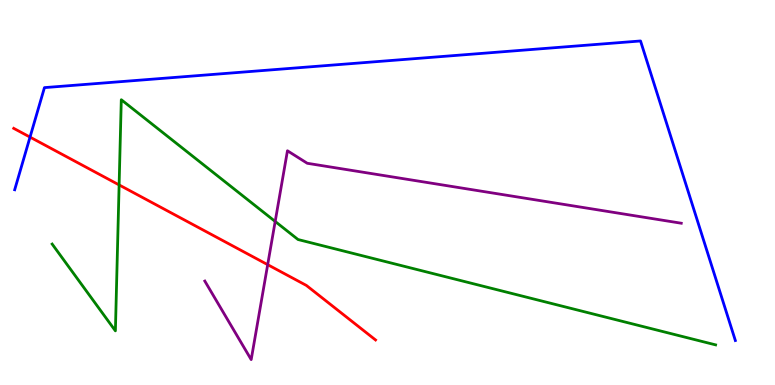[{'lines': ['blue', 'red'], 'intersections': [{'x': 0.387, 'y': 6.44}]}, {'lines': ['green', 'red'], 'intersections': [{'x': 1.54, 'y': 5.2}]}, {'lines': ['purple', 'red'], 'intersections': [{'x': 3.45, 'y': 3.13}]}, {'lines': ['blue', 'green'], 'intersections': []}, {'lines': ['blue', 'purple'], 'intersections': []}, {'lines': ['green', 'purple'], 'intersections': [{'x': 3.55, 'y': 4.25}]}]